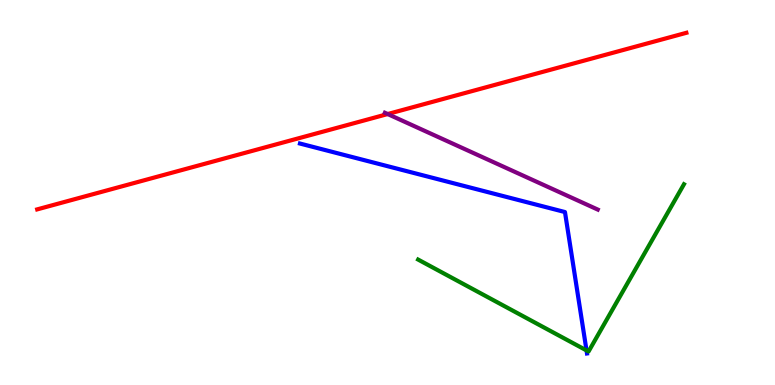[{'lines': ['blue', 'red'], 'intersections': []}, {'lines': ['green', 'red'], 'intersections': []}, {'lines': ['purple', 'red'], 'intersections': [{'x': 5.0, 'y': 7.04}]}, {'lines': ['blue', 'green'], 'intersections': [{'x': 7.57, 'y': 0.898}]}, {'lines': ['blue', 'purple'], 'intersections': []}, {'lines': ['green', 'purple'], 'intersections': []}]